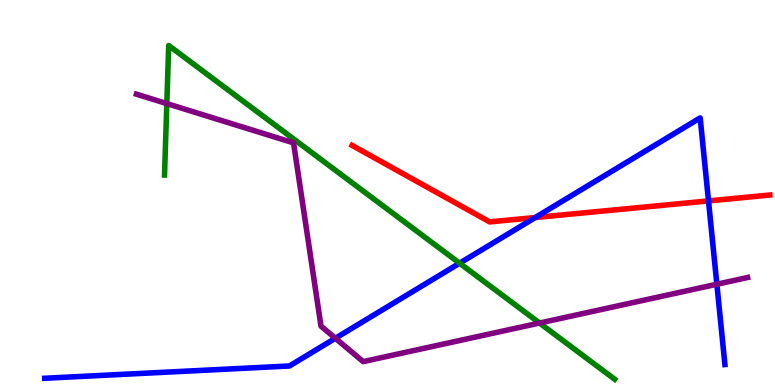[{'lines': ['blue', 'red'], 'intersections': [{'x': 6.91, 'y': 4.35}, {'x': 9.14, 'y': 4.78}]}, {'lines': ['green', 'red'], 'intersections': []}, {'lines': ['purple', 'red'], 'intersections': []}, {'lines': ['blue', 'green'], 'intersections': [{'x': 5.93, 'y': 3.16}]}, {'lines': ['blue', 'purple'], 'intersections': [{'x': 4.33, 'y': 1.21}, {'x': 9.25, 'y': 2.62}]}, {'lines': ['green', 'purple'], 'intersections': [{'x': 2.15, 'y': 7.31}, {'x': 6.96, 'y': 1.61}]}]